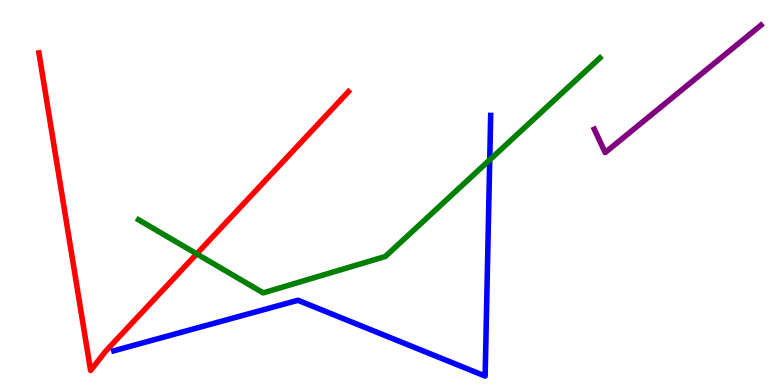[{'lines': ['blue', 'red'], 'intersections': []}, {'lines': ['green', 'red'], 'intersections': [{'x': 2.54, 'y': 3.41}]}, {'lines': ['purple', 'red'], 'intersections': []}, {'lines': ['blue', 'green'], 'intersections': [{'x': 6.32, 'y': 5.85}]}, {'lines': ['blue', 'purple'], 'intersections': []}, {'lines': ['green', 'purple'], 'intersections': []}]